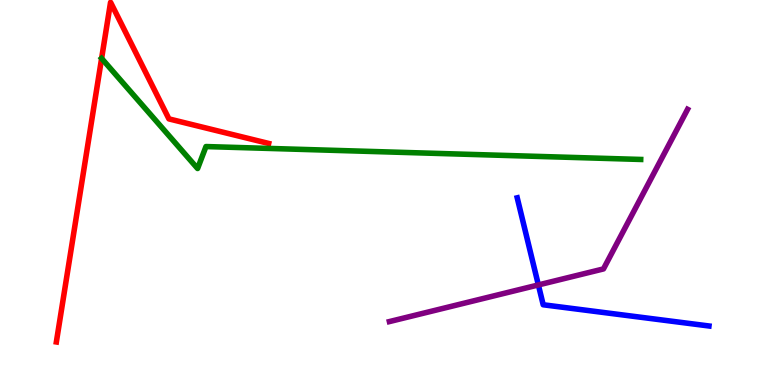[{'lines': ['blue', 'red'], 'intersections': []}, {'lines': ['green', 'red'], 'intersections': [{'x': 1.31, 'y': 8.48}]}, {'lines': ['purple', 'red'], 'intersections': []}, {'lines': ['blue', 'green'], 'intersections': []}, {'lines': ['blue', 'purple'], 'intersections': [{'x': 6.95, 'y': 2.6}]}, {'lines': ['green', 'purple'], 'intersections': []}]